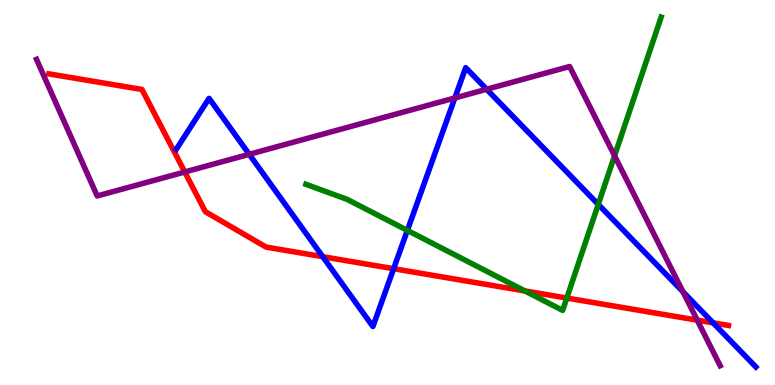[{'lines': ['blue', 'red'], 'intersections': [{'x': 4.16, 'y': 3.33}, {'x': 5.08, 'y': 3.02}, {'x': 9.2, 'y': 1.61}]}, {'lines': ['green', 'red'], 'intersections': [{'x': 6.77, 'y': 2.44}, {'x': 7.31, 'y': 2.26}]}, {'lines': ['purple', 'red'], 'intersections': [{'x': 2.38, 'y': 5.53}, {'x': 9.0, 'y': 1.68}]}, {'lines': ['blue', 'green'], 'intersections': [{'x': 5.26, 'y': 4.02}, {'x': 7.72, 'y': 4.69}]}, {'lines': ['blue', 'purple'], 'intersections': [{'x': 3.22, 'y': 5.99}, {'x': 5.87, 'y': 7.46}, {'x': 6.28, 'y': 7.68}, {'x': 8.81, 'y': 2.42}]}, {'lines': ['green', 'purple'], 'intersections': [{'x': 7.93, 'y': 5.95}]}]